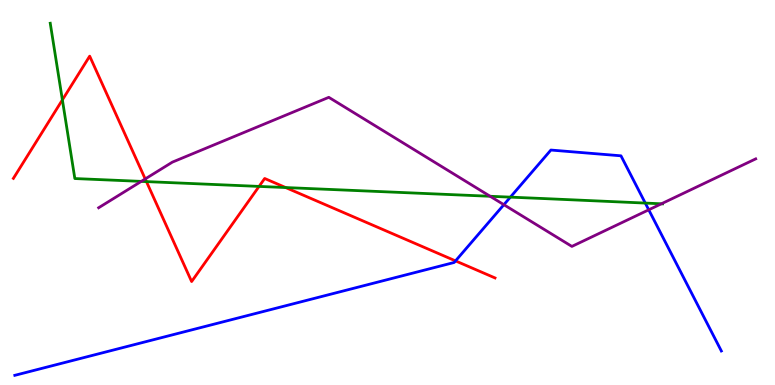[{'lines': ['blue', 'red'], 'intersections': [{'x': 5.88, 'y': 3.22}]}, {'lines': ['green', 'red'], 'intersections': [{'x': 0.805, 'y': 7.41}, {'x': 1.89, 'y': 5.28}, {'x': 3.34, 'y': 5.16}, {'x': 3.69, 'y': 5.13}]}, {'lines': ['purple', 'red'], 'intersections': [{'x': 1.87, 'y': 5.35}]}, {'lines': ['blue', 'green'], 'intersections': [{'x': 6.59, 'y': 4.88}, {'x': 8.33, 'y': 4.73}]}, {'lines': ['blue', 'purple'], 'intersections': [{'x': 6.5, 'y': 4.68}, {'x': 8.37, 'y': 4.55}]}, {'lines': ['green', 'purple'], 'intersections': [{'x': 1.82, 'y': 5.29}, {'x': 6.32, 'y': 4.9}, {'x': 8.53, 'y': 4.71}]}]